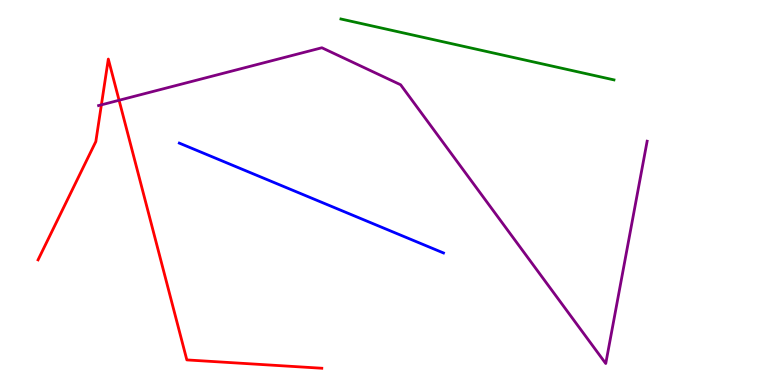[{'lines': ['blue', 'red'], 'intersections': []}, {'lines': ['green', 'red'], 'intersections': []}, {'lines': ['purple', 'red'], 'intersections': [{'x': 1.31, 'y': 7.28}, {'x': 1.54, 'y': 7.4}]}, {'lines': ['blue', 'green'], 'intersections': []}, {'lines': ['blue', 'purple'], 'intersections': []}, {'lines': ['green', 'purple'], 'intersections': []}]